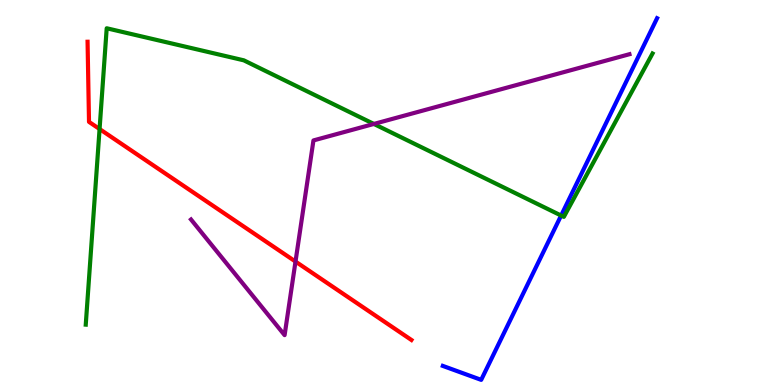[{'lines': ['blue', 'red'], 'intersections': []}, {'lines': ['green', 'red'], 'intersections': [{'x': 1.28, 'y': 6.65}]}, {'lines': ['purple', 'red'], 'intersections': [{'x': 3.81, 'y': 3.21}]}, {'lines': ['blue', 'green'], 'intersections': [{'x': 7.24, 'y': 4.4}]}, {'lines': ['blue', 'purple'], 'intersections': []}, {'lines': ['green', 'purple'], 'intersections': [{'x': 4.82, 'y': 6.78}]}]